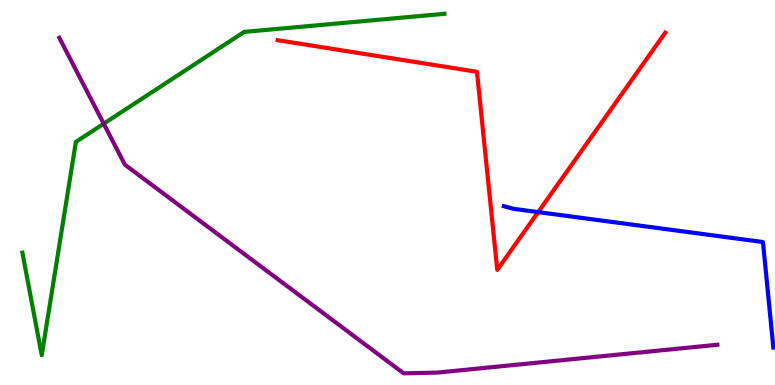[{'lines': ['blue', 'red'], 'intersections': [{'x': 6.94, 'y': 4.49}]}, {'lines': ['green', 'red'], 'intersections': []}, {'lines': ['purple', 'red'], 'intersections': []}, {'lines': ['blue', 'green'], 'intersections': []}, {'lines': ['blue', 'purple'], 'intersections': []}, {'lines': ['green', 'purple'], 'intersections': [{'x': 1.34, 'y': 6.79}]}]